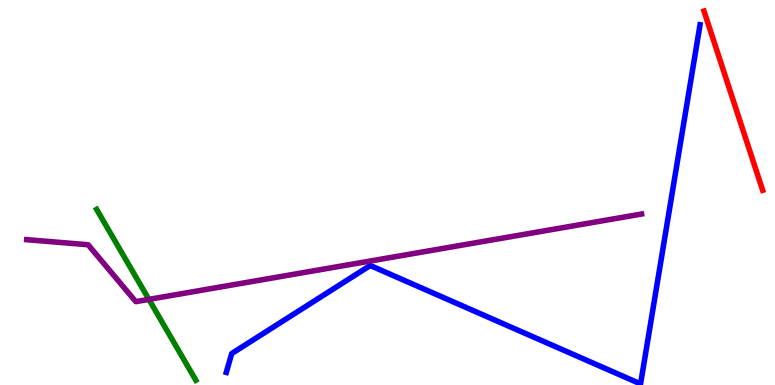[{'lines': ['blue', 'red'], 'intersections': []}, {'lines': ['green', 'red'], 'intersections': []}, {'lines': ['purple', 'red'], 'intersections': []}, {'lines': ['blue', 'green'], 'intersections': []}, {'lines': ['blue', 'purple'], 'intersections': []}, {'lines': ['green', 'purple'], 'intersections': [{'x': 1.92, 'y': 2.22}]}]